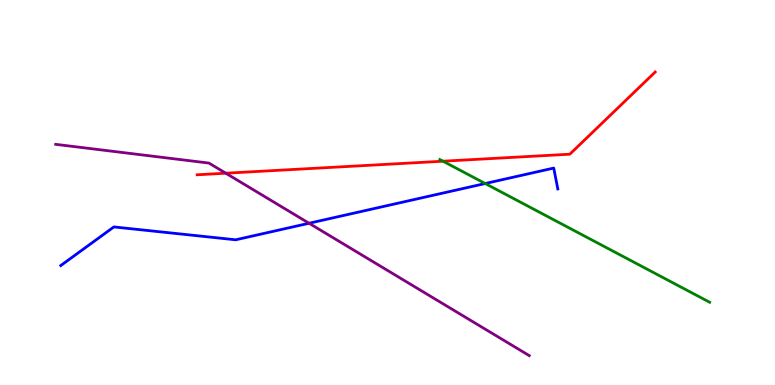[{'lines': ['blue', 'red'], 'intersections': []}, {'lines': ['green', 'red'], 'intersections': [{'x': 5.72, 'y': 5.81}]}, {'lines': ['purple', 'red'], 'intersections': [{'x': 2.91, 'y': 5.5}]}, {'lines': ['blue', 'green'], 'intersections': [{'x': 6.26, 'y': 5.23}]}, {'lines': ['blue', 'purple'], 'intersections': [{'x': 3.99, 'y': 4.2}]}, {'lines': ['green', 'purple'], 'intersections': []}]